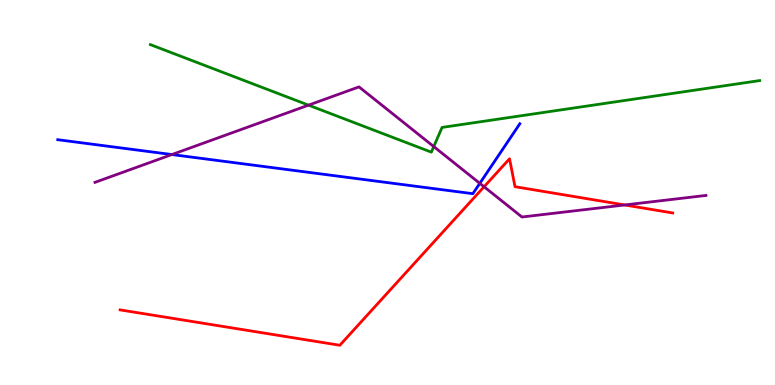[{'lines': ['blue', 'red'], 'intersections': []}, {'lines': ['green', 'red'], 'intersections': []}, {'lines': ['purple', 'red'], 'intersections': [{'x': 6.25, 'y': 5.15}, {'x': 8.06, 'y': 4.68}]}, {'lines': ['blue', 'green'], 'intersections': []}, {'lines': ['blue', 'purple'], 'intersections': [{'x': 2.22, 'y': 5.99}, {'x': 6.19, 'y': 5.24}]}, {'lines': ['green', 'purple'], 'intersections': [{'x': 3.98, 'y': 7.27}, {'x': 5.6, 'y': 6.19}]}]